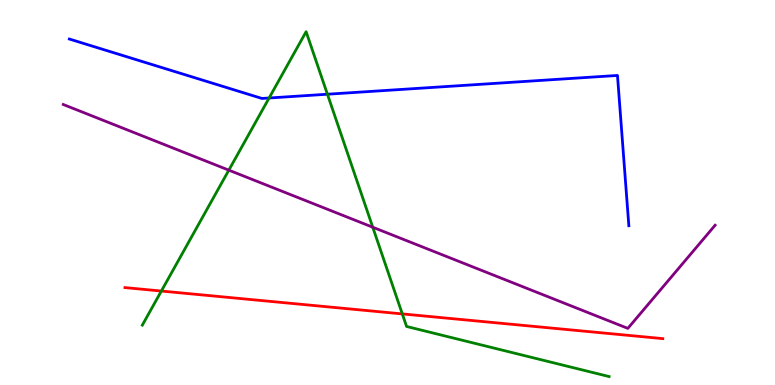[{'lines': ['blue', 'red'], 'intersections': []}, {'lines': ['green', 'red'], 'intersections': [{'x': 2.08, 'y': 2.44}, {'x': 5.19, 'y': 1.85}]}, {'lines': ['purple', 'red'], 'intersections': []}, {'lines': ['blue', 'green'], 'intersections': [{'x': 3.47, 'y': 7.45}, {'x': 4.22, 'y': 7.55}]}, {'lines': ['blue', 'purple'], 'intersections': []}, {'lines': ['green', 'purple'], 'intersections': [{'x': 2.95, 'y': 5.58}, {'x': 4.81, 'y': 4.1}]}]